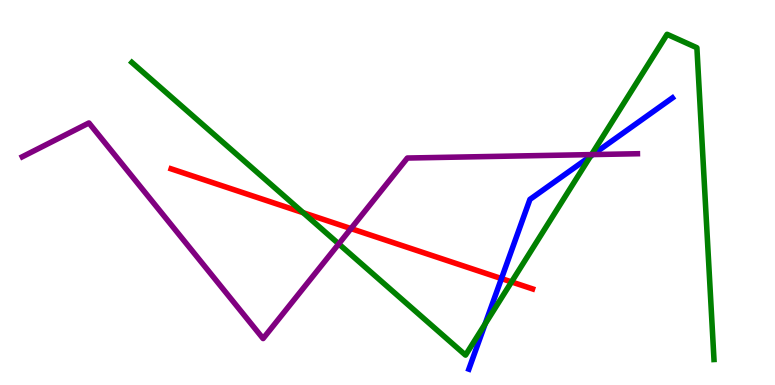[{'lines': ['blue', 'red'], 'intersections': [{'x': 6.47, 'y': 2.76}]}, {'lines': ['green', 'red'], 'intersections': [{'x': 3.91, 'y': 4.48}, {'x': 6.6, 'y': 2.68}]}, {'lines': ['purple', 'red'], 'intersections': [{'x': 4.53, 'y': 4.06}]}, {'lines': ['blue', 'green'], 'intersections': [{'x': 6.26, 'y': 1.59}, {'x': 7.62, 'y': 5.94}]}, {'lines': ['blue', 'purple'], 'intersections': [{'x': 7.65, 'y': 5.99}]}, {'lines': ['green', 'purple'], 'intersections': [{'x': 4.37, 'y': 3.67}, {'x': 7.63, 'y': 5.98}]}]